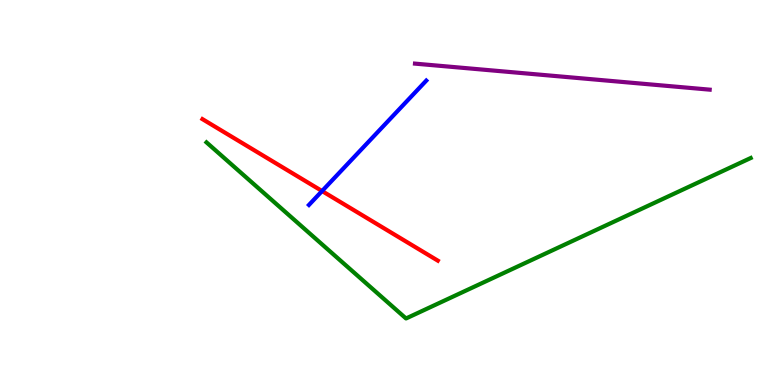[{'lines': ['blue', 'red'], 'intersections': [{'x': 4.16, 'y': 5.04}]}, {'lines': ['green', 'red'], 'intersections': []}, {'lines': ['purple', 'red'], 'intersections': []}, {'lines': ['blue', 'green'], 'intersections': []}, {'lines': ['blue', 'purple'], 'intersections': []}, {'lines': ['green', 'purple'], 'intersections': []}]